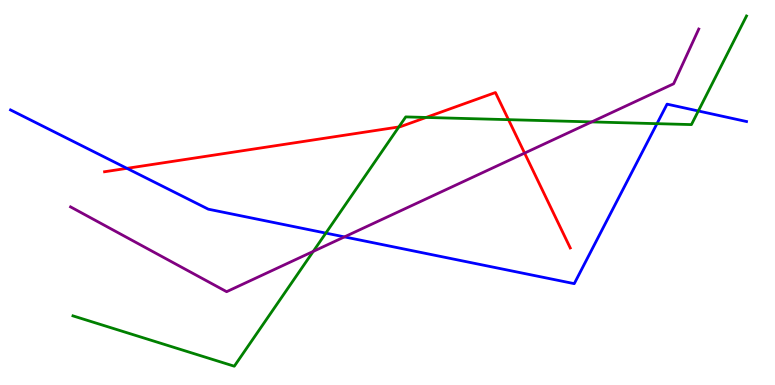[{'lines': ['blue', 'red'], 'intersections': [{'x': 1.64, 'y': 5.63}]}, {'lines': ['green', 'red'], 'intersections': [{'x': 5.15, 'y': 6.7}, {'x': 5.5, 'y': 6.95}, {'x': 6.56, 'y': 6.89}]}, {'lines': ['purple', 'red'], 'intersections': [{'x': 6.77, 'y': 6.02}]}, {'lines': ['blue', 'green'], 'intersections': [{'x': 4.2, 'y': 3.95}, {'x': 8.48, 'y': 6.79}, {'x': 9.01, 'y': 7.12}]}, {'lines': ['blue', 'purple'], 'intersections': [{'x': 4.44, 'y': 3.85}]}, {'lines': ['green', 'purple'], 'intersections': [{'x': 4.04, 'y': 3.47}, {'x': 7.63, 'y': 6.83}]}]